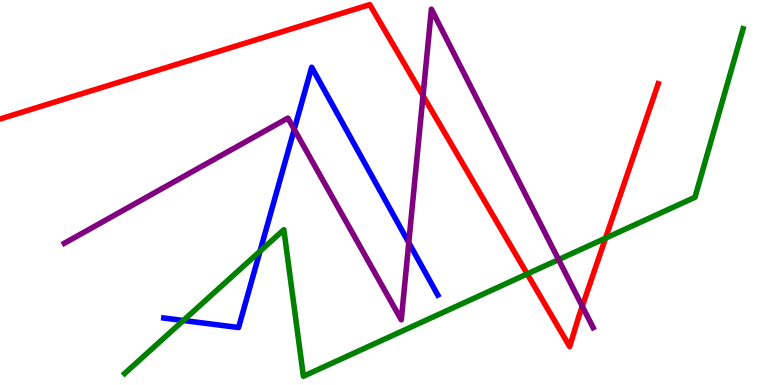[{'lines': ['blue', 'red'], 'intersections': []}, {'lines': ['green', 'red'], 'intersections': [{'x': 6.8, 'y': 2.88}, {'x': 7.81, 'y': 3.81}]}, {'lines': ['purple', 'red'], 'intersections': [{'x': 5.46, 'y': 7.51}, {'x': 7.51, 'y': 2.04}]}, {'lines': ['blue', 'green'], 'intersections': [{'x': 2.37, 'y': 1.68}, {'x': 3.35, 'y': 3.47}]}, {'lines': ['blue', 'purple'], 'intersections': [{'x': 3.8, 'y': 6.64}, {'x': 5.27, 'y': 3.7}]}, {'lines': ['green', 'purple'], 'intersections': [{'x': 7.21, 'y': 3.26}]}]